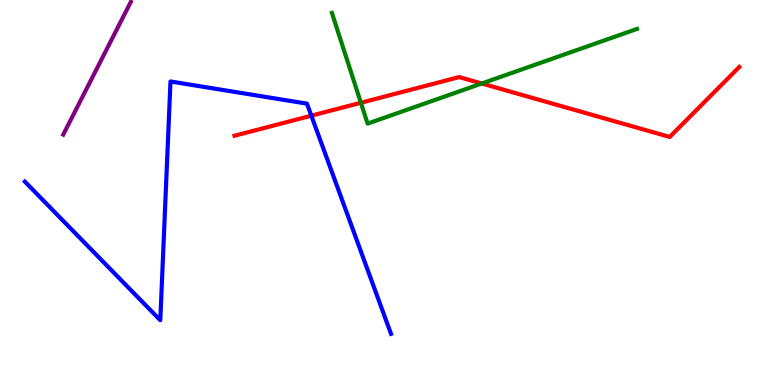[{'lines': ['blue', 'red'], 'intersections': [{'x': 4.02, 'y': 7.0}]}, {'lines': ['green', 'red'], 'intersections': [{'x': 4.66, 'y': 7.33}, {'x': 6.22, 'y': 7.83}]}, {'lines': ['purple', 'red'], 'intersections': []}, {'lines': ['blue', 'green'], 'intersections': []}, {'lines': ['blue', 'purple'], 'intersections': []}, {'lines': ['green', 'purple'], 'intersections': []}]